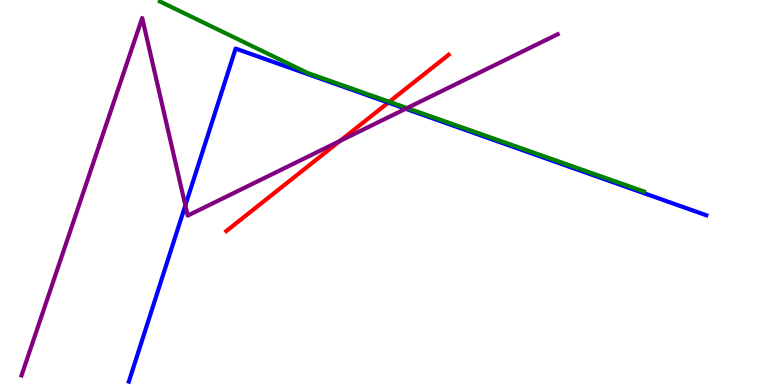[{'lines': ['blue', 'red'], 'intersections': [{'x': 5.01, 'y': 7.33}]}, {'lines': ['green', 'red'], 'intersections': [{'x': 5.02, 'y': 7.36}]}, {'lines': ['purple', 'red'], 'intersections': [{'x': 4.39, 'y': 6.34}]}, {'lines': ['blue', 'green'], 'intersections': []}, {'lines': ['blue', 'purple'], 'intersections': [{'x': 2.39, 'y': 4.66}, {'x': 5.23, 'y': 7.17}]}, {'lines': ['green', 'purple'], 'intersections': [{'x': 5.25, 'y': 7.19}]}]